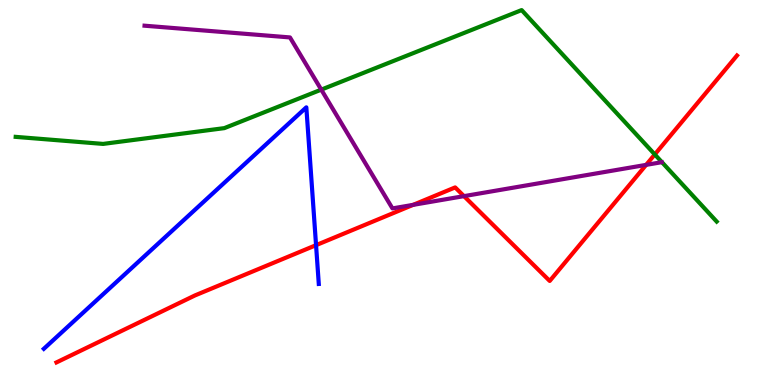[{'lines': ['blue', 'red'], 'intersections': [{'x': 4.08, 'y': 3.63}]}, {'lines': ['green', 'red'], 'intersections': [{'x': 8.45, 'y': 5.99}]}, {'lines': ['purple', 'red'], 'intersections': [{'x': 5.33, 'y': 4.68}, {'x': 5.99, 'y': 4.91}, {'x': 8.34, 'y': 5.72}]}, {'lines': ['blue', 'green'], 'intersections': []}, {'lines': ['blue', 'purple'], 'intersections': []}, {'lines': ['green', 'purple'], 'intersections': [{'x': 4.15, 'y': 7.67}]}]